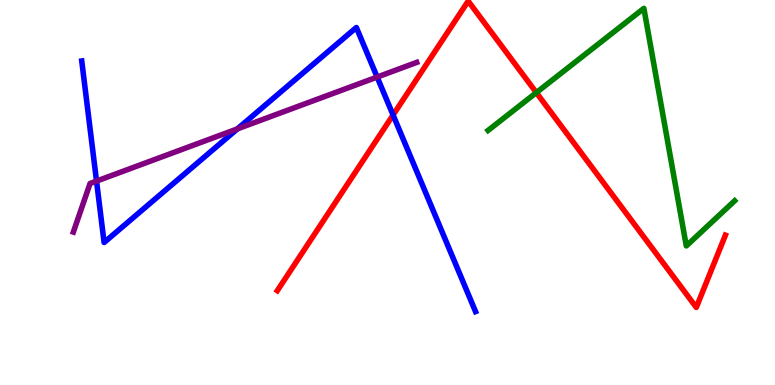[{'lines': ['blue', 'red'], 'intersections': [{'x': 5.07, 'y': 7.01}]}, {'lines': ['green', 'red'], 'intersections': [{'x': 6.92, 'y': 7.59}]}, {'lines': ['purple', 'red'], 'intersections': []}, {'lines': ['blue', 'green'], 'intersections': []}, {'lines': ['blue', 'purple'], 'intersections': [{'x': 1.25, 'y': 5.3}, {'x': 3.06, 'y': 6.65}, {'x': 4.87, 'y': 8.0}]}, {'lines': ['green', 'purple'], 'intersections': []}]